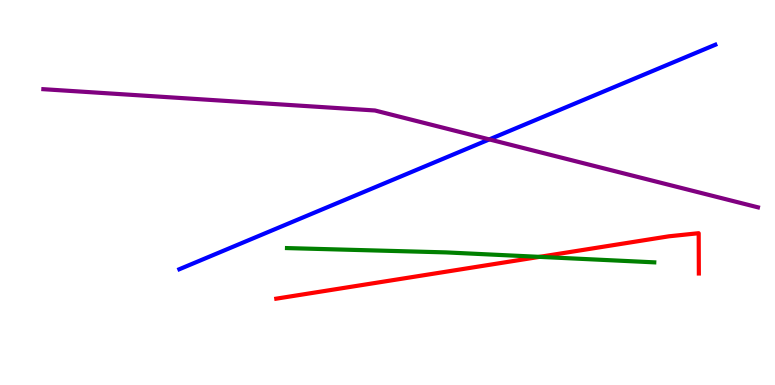[{'lines': ['blue', 'red'], 'intersections': []}, {'lines': ['green', 'red'], 'intersections': [{'x': 6.96, 'y': 3.33}]}, {'lines': ['purple', 'red'], 'intersections': []}, {'lines': ['blue', 'green'], 'intersections': []}, {'lines': ['blue', 'purple'], 'intersections': [{'x': 6.31, 'y': 6.38}]}, {'lines': ['green', 'purple'], 'intersections': []}]